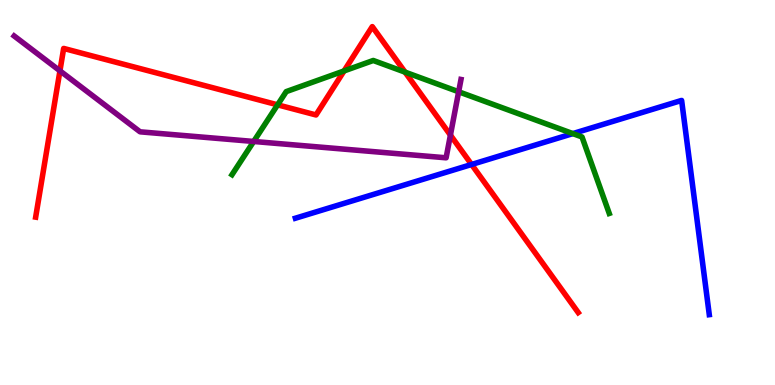[{'lines': ['blue', 'red'], 'intersections': [{'x': 6.08, 'y': 5.73}]}, {'lines': ['green', 'red'], 'intersections': [{'x': 3.58, 'y': 7.28}, {'x': 4.44, 'y': 8.16}, {'x': 5.23, 'y': 8.13}]}, {'lines': ['purple', 'red'], 'intersections': [{'x': 0.773, 'y': 8.16}, {'x': 5.81, 'y': 6.49}]}, {'lines': ['blue', 'green'], 'intersections': [{'x': 7.39, 'y': 6.53}]}, {'lines': ['blue', 'purple'], 'intersections': []}, {'lines': ['green', 'purple'], 'intersections': [{'x': 3.27, 'y': 6.33}, {'x': 5.92, 'y': 7.62}]}]